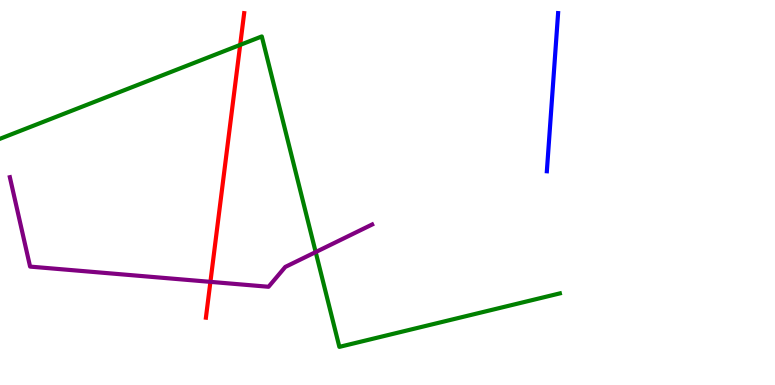[{'lines': ['blue', 'red'], 'intersections': []}, {'lines': ['green', 'red'], 'intersections': [{'x': 3.1, 'y': 8.83}]}, {'lines': ['purple', 'red'], 'intersections': [{'x': 2.71, 'y': 2.68}]}, {'lines': ['blue', 'green'], 'intersections': []}, {'lines': ['blue', 'purple'], 'intersections': []}, {'lines': ['green', 'purple'], 'intersections': [{'x': 4.07, 'y': 3.45}]}]